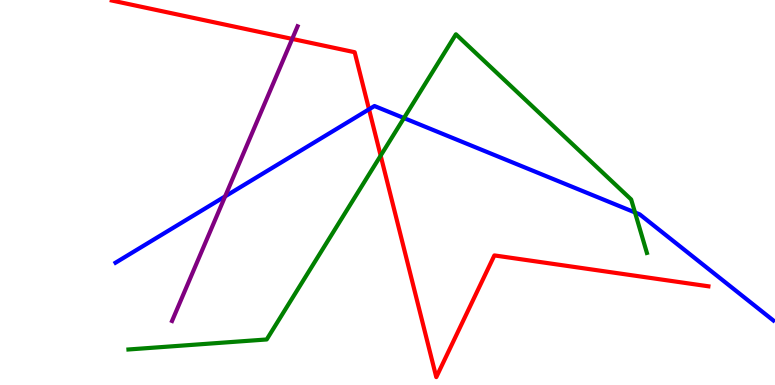[{'lines': ['blue', 'red'], 'intersections': [{'x': 4.76, 'y': 7.16}]}, {'lines': ['green', 'red'], 'intersections': [{'x': 4.91, 'y': 5.96}]}, {'lines': ['purple', 'red'], 'intersections': [{'x': 3.77, 'y': 8.99}]}, {'lines': ['blue', 'green'], 'intersections': [{'x': 5.21, 'y': 6.93}, {'x': 8.19, 'y': 4.48}]}, {'lines': ['blue', 'purple'], 'intersections': [{'x': 2.9, 'y': 4.9}]}, {'lines': ['green', 'purple'], 'intersections': []}]